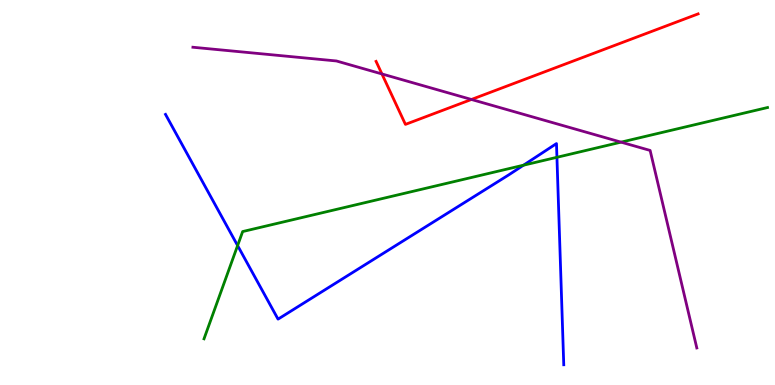[{'lines': ['blue', 'red'], 'intersections': []}, {'lines': ['green', 'red'], 'intersections': []}, {'lines': ['purple', 'red'], 'intersections': [{'x': 4.93, 'y': 8.08}, {'x': 6.08, 'y': 7.42}]}, {'lines': ['blue', 'green'], 'intersections': [{'x': 3.07, 'y': 3.62}, {'x': 6.75, 'y': 5.71}, {'x': 7.19, 'y': 5.91}]}, {'lines': ['blue', 'purple'], 'intersections': []}, {'lines': ['green', 'purple'], 'intersections': [{'x': 8.01, 'y': 6.31}]}]